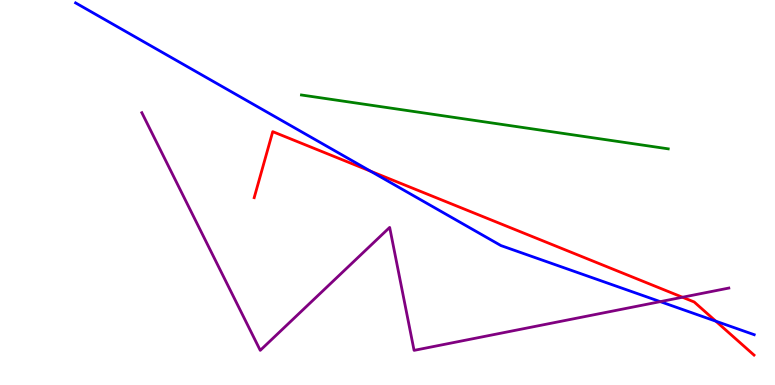[{'lines': ['blue', 'red'], 'intersections': [{'x': 4.78, 'y': 5.55}, {'x': 9.24, 'y': 1.66}]}, {'lines': ['green', 'red'], 'intersections': []}, {'lines': ['purple', 'red'], 'intersections': [{'x': 8.81, 'y': 2.28}]}, {'lines': ['blue', 'green'], 'intersections': []}, {'lines': ['blue', 'purple'], 'intersections': [{'x': 8.52, 'y': 2.17}]}, {'lines': ['green', 'purple'], 'intersections': []}]